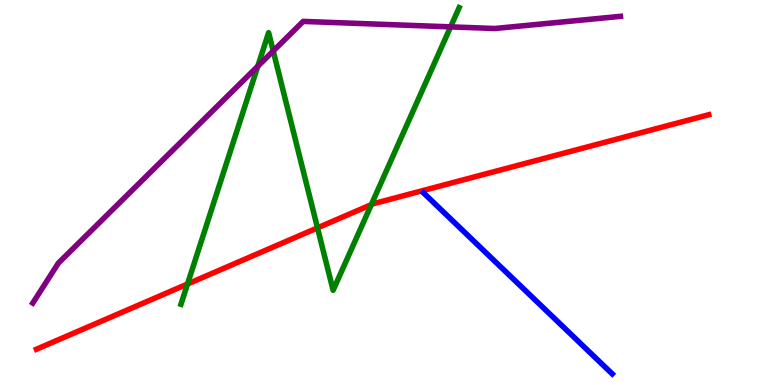[{'lines': ['blue', 'red'], 'intersections': []}, {'lines': ['green', 'red'], 'intersections': [{'x': 2.42, 'y': 2.62}, {'x': 4.1, 'y': 4.08}, {'x': 4.79, 'y': 4.68}]}, {'lines': ['purple', 'red'], 'intersections': []}, {'lines': ['blue', 'green'], 'intersections': []}, {'lines': ['blue', 'purple'], 'intersections': []}, {'lines': ['green', 'purple'], 'intersections': [{'x': 3.33, 'y': 8.28}, {'x': 3.53, 'y': 8.68}, {'x': 5.81, 'y': 9.3}]}]